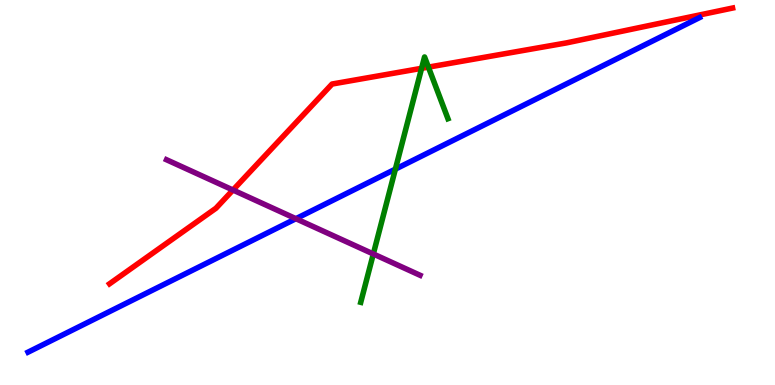[{'lines': ['blue', 'red'], 'intersections': []}, {'lines': ['green', 'red'], 'intersections': [{'x': 5.44, 'y': 8.23}, {'x': 5.53, 'y': 8.26}]}, {'lines': ['purple', 'red'], 'intersections': [{'x': 3.01, 'y': 5.06}]}, {'lines': ['blue', 'green'], 'intersections': [{'x': 5.1, 'y': 5.61}]}, {'lines': ['blue', 'purple'], 'intersections': [{'x': 3.82, 'y': 4.32}]}, {'lines': ['green', 'purple'], 'intersections': [{'x': 4.82, 'y': 3.4}]}]